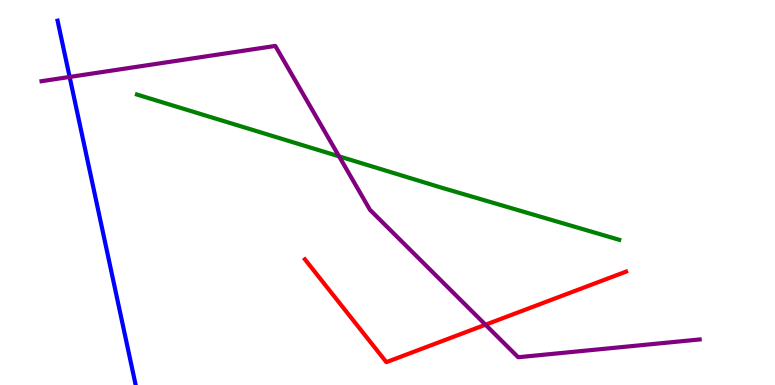[{'lines': ['blue', 'red'], 'intersections': []}, {'lines': ['green', 'red'], 'intersections': []}, {'lines': ['purple', 'red'], 'intersections': [{'x': 6.26, 'y': 1.57}]}, {'lines': ['blue', 'green'], 'intersections': []}, {'lines': ['blue', 'purple'], 'intersections': [{'x': 0.899, 'y': 8.0}]}, {'lines': ['green', 'purple'], 'intersections': [{'x': 4.38, 'y': 5.94}]}]